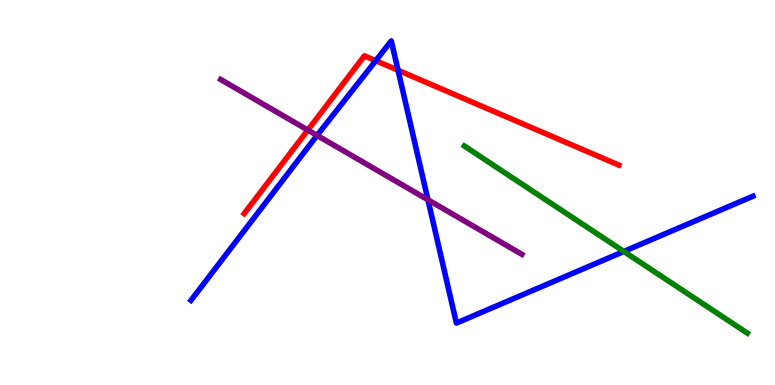[{'lines': ['blue', 'red'], 'intersections': [{'x': 4.85, 'y': 8.42}, {'x': 5.14, 'y': 8.17}]}, {'lines': ['green', 'red'], 'intersections': []}, {'lines': ['purple', 'red'], 'intersections': [{'x': 3.97, 'y': 6.62}]}, {'lines': ['blue', 'green'], 'intersections': [{'x': 8.05, 'y': 3.47}]}, {'lines': ['blue', 'purple'], 'intersections': [{'x': 4.09, 'y': 6.48}, {'x': 5.52, 'y': 4.81}]}, {'lines': ['green', 'purple'], 'intersections': []}]